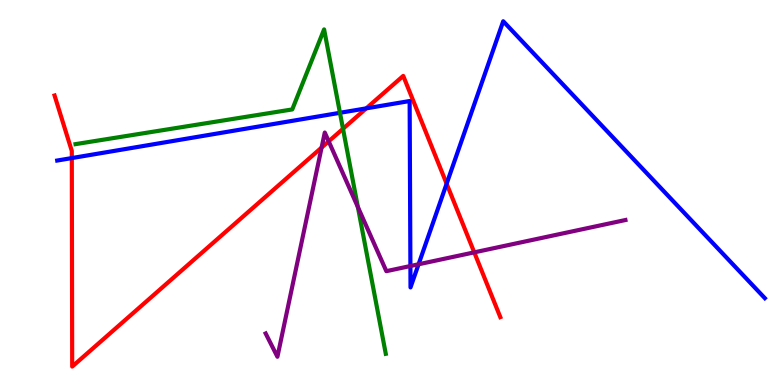[{'lines': ['blue', 'red'], 'intersections': [{'x': 0.927, 'y': 5.89}, {'x': 4.73, 'y': 7.19}, {'x': 5.76, 'y': 5.23}]}, {'lines': ['green', 'red'], 'intersections': [{'x': 4.43, 'y': 6.65}]}, {'lines': ['purple', 'red'], 'intersections': [{'x': 4.15, 'y': 6.17}, {'x': 4.24, 'y': 6.33}, {'x': 6.12, 'y': 3.45}]}, {'lines': ['blue', 'green'], 'intersections': [{'x': 4.39, 'y': 7.07}]}, {'lines': ['blue', 'purple'], 'intersections': [{'x': 5.3, 'y': 3.09}, {'x': 5.4, 'y': 3.14}]}, {'lines': ['green', 'purple'], 'intersections': [{'x': 4.62, 'y': 4.62}]}]